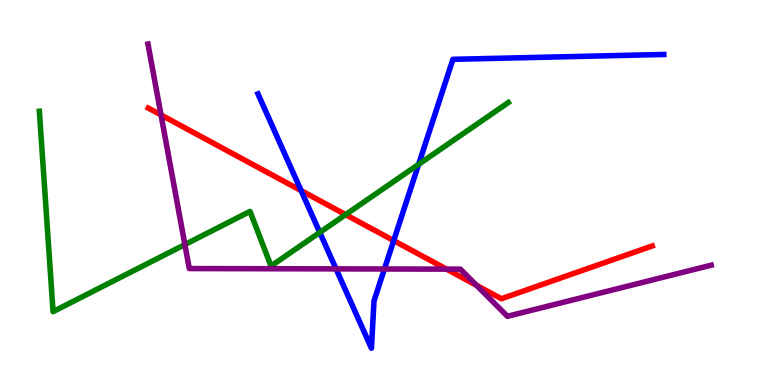[{'lines': ['blue', 'red'], 'intersections': [{'x': 3.89, 'y': 5.05}, {'x': 5.08, 'y': 3.75}]}, {'lines': ['green', 'red'], 'intersections': [{'x': 4.46, 'y': 4.43}]}, {'lines': ['purple', 'red'], 'intersections': [{'x': 2.08, 'y': 7.01}, {'x': 5.76, 'y': 3.01}, {'x': 6.15, 'y': 2.59}]}, {'lines': ['blue', 'green'], 'intersections': [{'x': 4.13, 'y': 3.96}, {'x': 5.4, 'y': 5.73}]}, {'lines': ['blue', 'purple'], 'intersections': [{'x': 4.34, 'y': 3.02}, {'x': 4.96, 'y': 3.01}]}, {'lines': ['green', 'purple'], 'intersections': [{'x': 2.39, 'y': 3.65}]}]